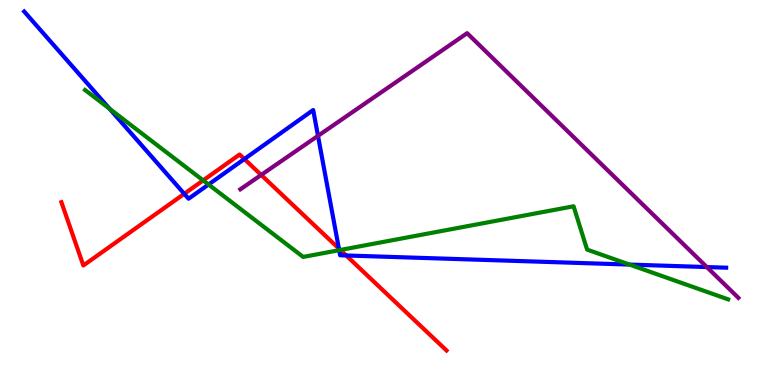[{'lines': ['blue', 'red'], 'intersections': [{'x': 2.38, 'y': 4.97}, {'x': 3.15, 'y': 5.87}, {'x': 4.37, 'y': 3.54}, {'x': 4.47, 'y': 3.36}]}, {'lines': ['green', 'red'], 'intersections': [{'x': 2.62, 'y': 5.31}, {'x': 4.39, 'y': 3.51}]}, {'lines': ['purple', 'red'], 'intersections': [{'x': 3.37, 'y': 5.46}]}, {'lines': ['blue', 'green'], 'intersections': [{'x': 1.41, 'y': 7.17}, {'x': 2.69, 'y': 5.21}, {'x': 4.38, 'y': 3.5}, {'x': 8.12, 'y': 3.13}]}, {'lines': ['blue', 'purple'], 'intersections': [{'x': 4.1, 'y': 6.47}, {'x': 9.12, 'y': 3.06}]}, {'lines': ['green', 'purple'], 'intersections': []}]